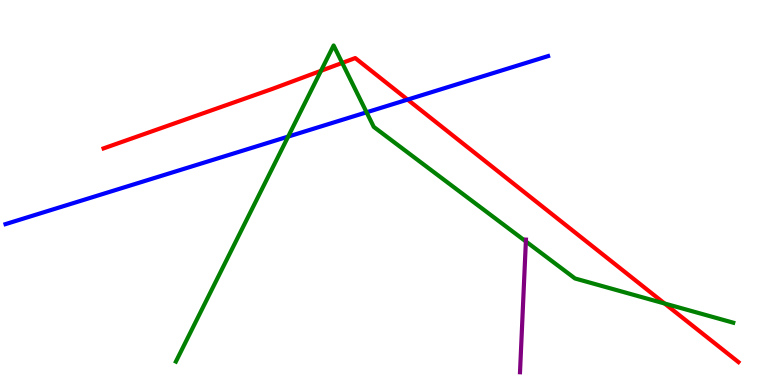[{'lines': ['blue', 'red'], 'intersections': [{'x': 5.26, 'y': 7.41}]}, {'lines': ['green', 'red'], 'intersections': [{'x': 4.14, 'y': 8.16}, {'x': 4.42, 'y': 8.37}, {'x': 8.58, 'y': 2.12}]}, {'lines': ['purple', 'red'], 'intersections': []}, {'lines': ['blue', 'green'], 'intersections': [{'x': 3.72, 'y': 6.45}, {'x': 4.73, 'y': 7.08}]}, {'lines': ['blue', 'purple'], 'intersections': []}, {'lines': ['green', 'purple'], 'intersections': [{'x': 6.79, 'y': 3.73}]}]